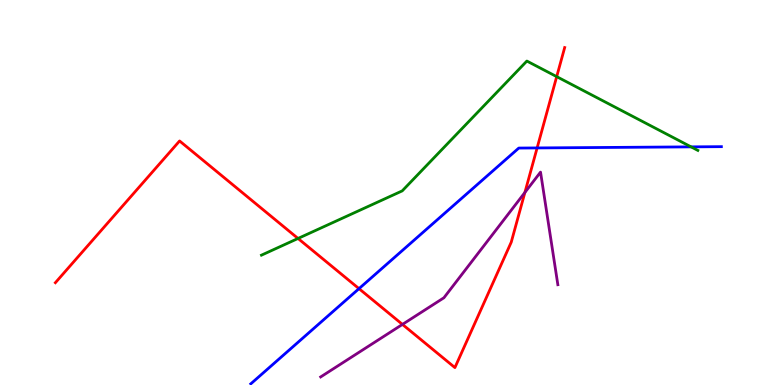[{'lines': ['blue', 'red'], 'intersections': [{'x': 4.63, 'y': 2.5}, {'x': 6.93, 'y': 6.16}]}, {'lines': ['green', 'red'], 'intersections': [{'x': 3.85, 'y': 3.81}, {'x': 7.18, 'y': 8.01}]}, {'lines': ['purple', 'red'], 'intersections': [{'x': 5.19, 'y': 1.57}, {'x': 6.77, 'y': 5.0}]}, {'lines': ['blue', 'green'], 'intersections': [{'x': 8.92, 'y': 6.19}]}, {'lines': ['blue', 'purple'], 'intersections': []}, {'lines': ['green', 'purple'], 'intersections': []}]